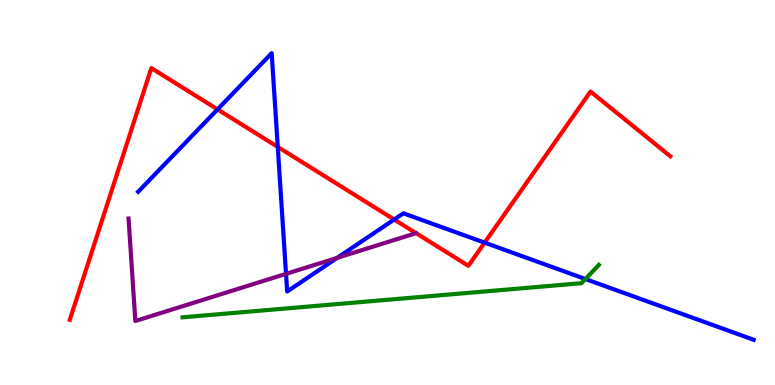[{'lines': ['blue', 'red'], 'intersections': [{'x': 2.81, 'y': 7.16}, {'x': 3.58, 'y': 6.18}, {'x': 5.09, 'y': 4.3}, {'x': 6.25, 'y': 3.7}]}, {'lines': ['green', 'red'], 'intersections': []}, {'lines': ['purple', 'red'], 'intersections': []}, {'lines': ['blue', 'green'], 'intersections': [{'x': 7.55, 'y': 2.75}]}, {'lines': ['blue', 'purple'], 'intersections': [{'x': 3.69, 'y': 2.89}, {'x': 4.35, 'y': 3.3}]}, {'lines': ['green', 'purple'], 'intersections': []}]